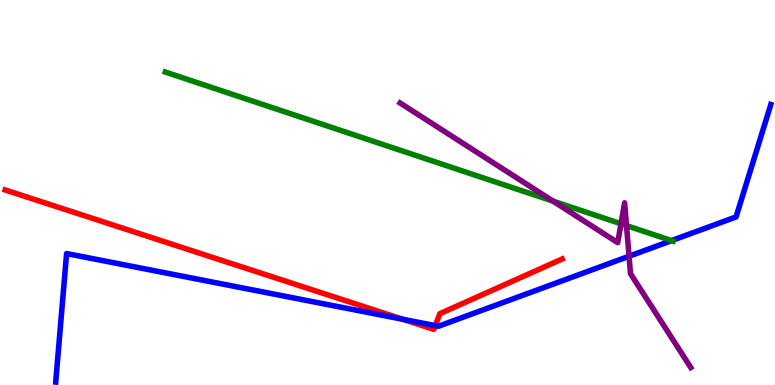[{'lines': ['blue', 'red'], 'intersections': [{'x': 5.2, 'y': 1.71}, {'x': 5.62, 'y': 1.54}]}, {'lines': ['green', 'red'], 'intersections': []}, {'lines': ['purple', 'red'], 'intersections': []}, {'lines': ['blue', 'green'], 'intersections': [{'x': 8.67, 'y': 3.75}]}, {'lines': ['blue', 'purple'], 'intersections': [{'x': 8.12, 'y': 3.34}]}, {'lines': ['green', 'purple'], 'intersections': [{'x': 7.14, 'y': 4.78}, {'x': 8.01, 'y': 4.19}, {'x': 8.08, 'y': 4.14}]}]